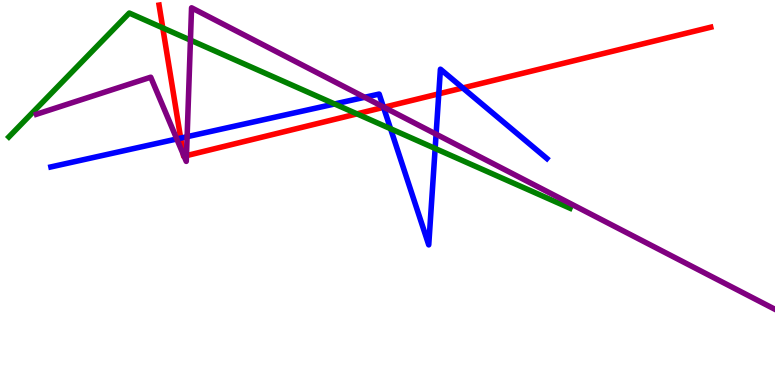[{'lines': ['blue', 'red'], 'intersections': [{'x': 2.33, 'y': 6.41}, {'x': 4.95, 'y': 7.21}, {'x': 5.66, 'y': 7.56}, {'x': 5.97, 'y': 7.72}]}, {'lines': ['green', 'red'], 'intersections': [{'x': 2.1, 'y': 9.28}, {'x': 4.61, 'y': 7.04}]}, {'lines': ['purple', 'red'], 'intersections': [{'x': 2.37, 'y': 5.99}, {'x': 2.38, 'y': 5.94}, {'x': 2.41, 'y': 5.96}, {'x': 4.95, 'y': 7.21}]}, {'lines': ['blue', 'green'], 'intersections': [{'x': 4.32, 'y': 7.3}, {'x': 5.04, 'y': 6.66}, {'x': 5.61, 'y': 6.14}]}, {'lines': ['blue', 'purple'], 'intersections': [{'x': 2.28, 'y': 6.39}, {'x': 2.41, 'y': 6.45}, {'x': 4.71, 'y': 7.47}, {'x': 4.95, 'y': 7.22}, {'x': 5.63, 'y': 6.51}]}, {'lines': ['green', 'purple'], 'intersections': [{'x': 2.46, 'y': 8.96}]}]